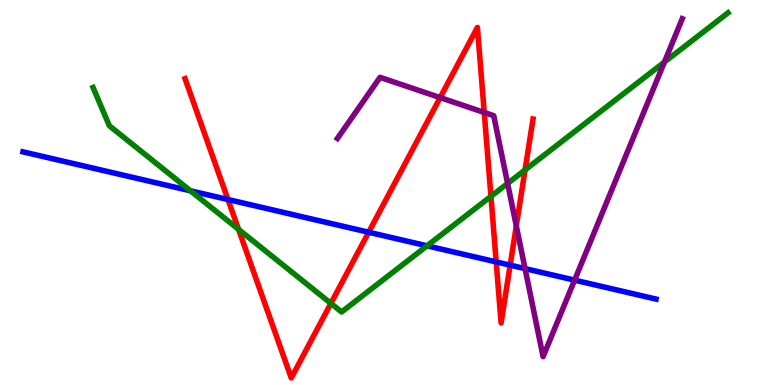[{'lines': ['blue', 'red'], 'intersections': [{'x': 2.94, 'y': 4.82}, {'x': 4.76, 'y': 3.97}, {'x': 6.4, 'y': 3.2}, {'x': 6.58, 'y': 3.11}]}, {'lines': ['green', 'red'], 'intersections': [{'x': 3.08, 'y': 4.04}, {'x': 4.27, 'y': 2.12}, {'x': 6.33, 'y': 4.9}, {'x': 6.77, 'y': 5.59}]}, {'lines': ['purple', 'red'], 'intersections': [{'x': 5.68, 'y': 7.46}, {'x': 6.25, 'y': 7.08}, {'x': 6.66, 'y': 4.13}]}, {'lines': ['blue', 'green'], 'intersections': [{'x': 2.46, 'y': 5.04}, {'x': 5.51, 'y': 3.62}]}, {'lines': ['blue', 'purple'], 'intersections': [{'x': 6.77, 'y': 3.02}, {'x': 7.41, 'y': 2.72}]}, {'lines': ['green', 'purple'], 'intersections': [{'x': 6.55, 'y': 5.24}, {'x': 8.57, 'y': 8.39}]}]